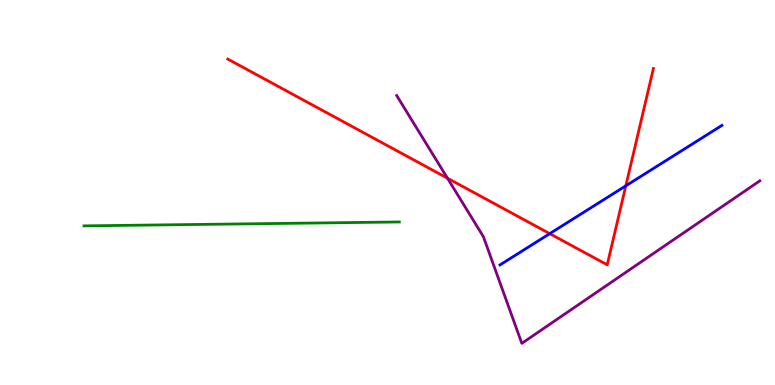[{'lines': ['blue', 'red'], 'intersections': [{'x': 7.09, 'y': 3.93}, {'x': 8.07, 'y': 5.17}]}, {'lines': ['green', 'red'], 'intersections': []}, {'lines': ['purple', 'red'], 'intersections': [{'x': 5.77, 'y': 5.37}]}, {'lines': ['blue', 'green'], 'intersections': []}, {'lines': ['blue', 'purple'], 'intersections': []}, {'lines': ['green', 'purple'], 'intersections': []}]